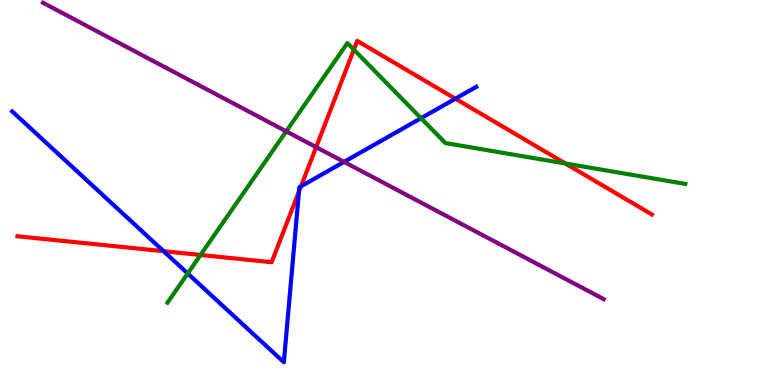[{'lines': ['blue', 'red'], 'intersections': [{'x': 2.11, 'y': 3.48}, {'x': 3.86, 'y': 5.02}, {'x': 3.88, 'y': 5.16}, {'x': 5.88, 'y': 7.44}]}, {'lines': ['green', 'red'], 'intersections': [{'x': 2.59, 'y': 3.38}, {'x': 4.57, 'y': 8.71}, {'x': 7.3, 'y': 5.75}]}, {'lines': ['purple', 'red'], 'intersections': [{'x': 4.08, 'y': 6.18}]}, {'lines': ['blue', 'green'], 'intersections': [{'x': 2.42, 'y': 2.9}, {'x': 5.43, 'y': 6.93}]}, {'lines': ['blue', 'purple'], 'intersections': [{'x': 4.44, 'y': 5.8}]}, {'lines': ['green', 'purple'], 'intersections': [{'x': 3.69, 'y': 6.59}]}]